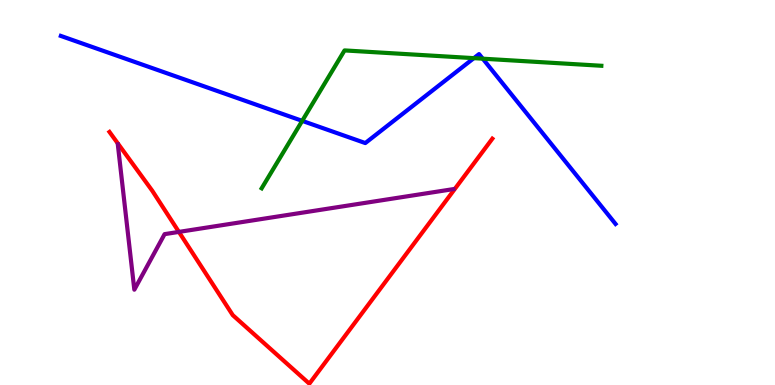[{'lines': ['blue', 'red'], 'intersections': []}, {'lines': ['green', 'red'], 'intersections': []}, {'lines': ['purple', 'red'], 'intersections': [{'x': 2.31, 'y': 3.98}]}, {'lines': ['blue', 'green'], 'intersections': [{'x': 3.9, 'y': 6.86}, {'x': 6.11, 'y': 8.49}, {'x': 6.23, 'y': 8.48}]}, {'lines': ['blue', 'purple'], 'intersections': []}, {'lines': ['green', 'purple'], 'intersections': []}]